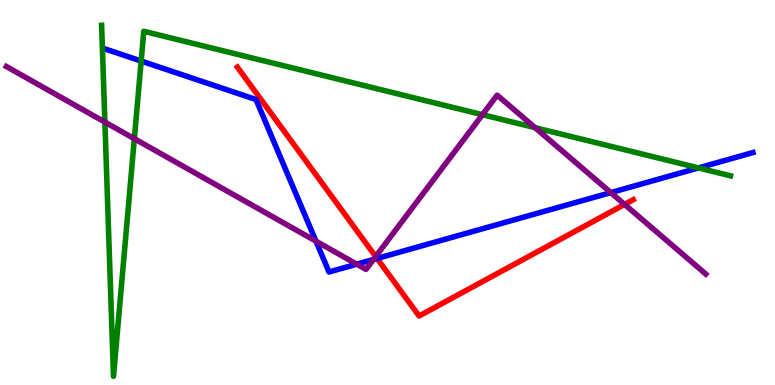[{'lines': ['blue', 'red'], 'intersections': [{'x': 4.87, 'y': 3.29}]}, {'lines': ['green', 'red'], 'intersections': []}, {'lines': ['purple', 'red'], 'intersections': [{'x': 4.85, 'y': 3.34}, {'x': 8.06, 'y': 4.69}]}, {'lines': ['blue', 'green'], 'intersections': [{'x': 1.82, 'y': 8.41}, {'x': 9.01, 'y': 5.64}]}, {'lines': ['blue', 'purple'], 'intersections': [{'x': 4.08, 'y': 3.74}, {'x': 4.6, 'y': 3.14}, {'x': 4.82, 'y': 3.26}, {'x': 7.88, 'y': 5.0}]}, {'lines': ['green', 'purple'], 'intersections': [{'x': 1.35, 'y': 6.83}, {'x': 1.73, 'y': 6.4}, {'x': 6.23, 'y': 7.02}, {'x': 6.9, 'y': 6.68}]}]